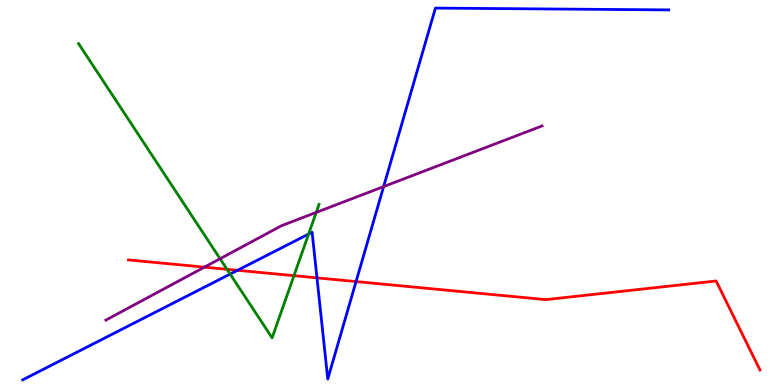[{'lines': ['blue', 'red'], 'intersections': [{'x': 3.06, 'y': 2.98}, {'x': 4.09, 'y': 2.78}, {'x': 4.59, 'y': 2.69}]}, {'lines': ['green', 'red'], 'intersections': [{'x': 2.93, 'y': 3.01}, {'x': 3.79, 'y': 2.84}]}, {'lines': ['purple', 'red'], 'intersections': [{'x': 2.64, 'y': 3.06}]}, {'lines': ['blue', 'green'], 'intersections': [{'x': 2.97, 'y': 2.88}, {'x': 3.98, 'y': 3.92}]}, {'lines': ['blue', 'purple'], 'intersections': [{'x': 4.95, 'y': 5.15}]}, {'lines': ['green', 'purple'], 'intersections': [{'x': 2.84, 'y': 3.28}, {'x': 4.08, 'y': 4.48}]}]